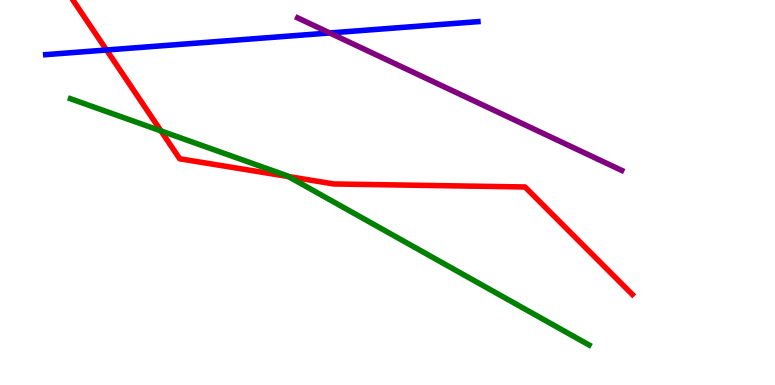[{'lines': ['blue', 'red'], 'intersections': [{'x': 1.37, 'y': 8.7}]}, {'lines': ['green', 'red'], 'intersections': [{'x': 2.08, 'y': 6.6}, {'x': 3.72, 'y': 5.41}]}, {'lines': ['purple', 'red'], 'intersections': []}, {'lines': ['blue', 'green'], 'intersections': []}, {'lines': ['blue', 'purple'], 'intersections': [{'x': 4.25, 'y': 9.14}]}, {'lines': ['green', 'purple'], 'intersections': []}]